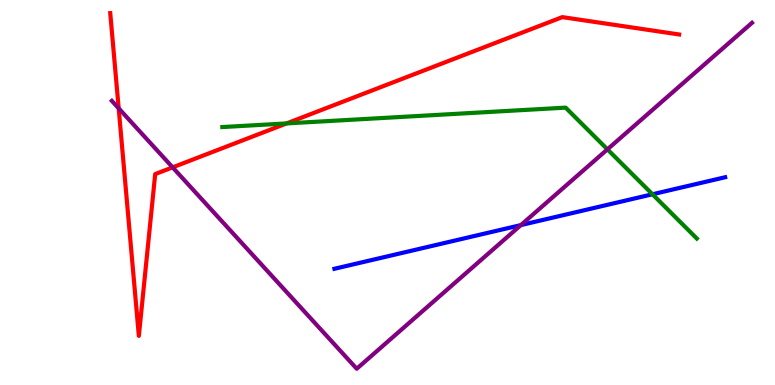[{'lines': ['blue', 'red'], 'intersections': []}, {'lines': ['green', 'red'], 'intersections': [{'x': 3.7, 'y': 6.79}]}, {'lines': ['purple', 'red'], 'intersections': [{'x': 1.53, 'y': 7.19}, {'x': 2.23, 'y': 5.65}]}, {'lines': ['blue', 'green'], 'intersections': [{'x': 8.42, 'y': 4.95}]}, {'lines': ['blue', 'purple'], 'intersections': [{'x': 6.72, 'y': 4.15}]}, {'lines': ['green', 'purple'], 'intersections': [{'x': 7.84, 'y': 6.12}]}]